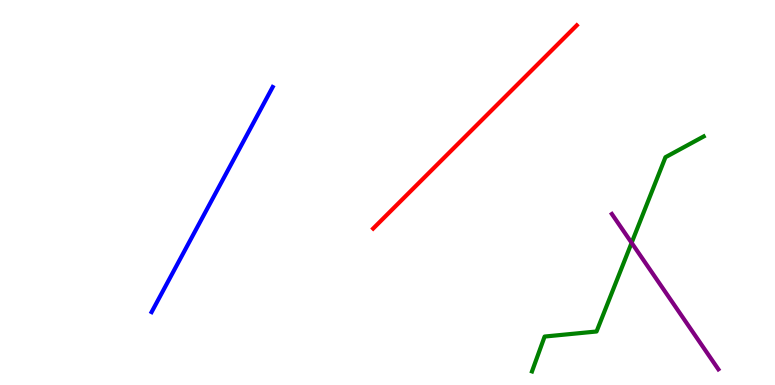[{'lines': ['blue', 'red'], 'intersections': []}, {'lines': ['green', 'red'], 'intersections': []}, {'lines': ['purple', 'red'], 'intersections': []}, {'lines': ['blue', 'green'], 'intersections': []}, {'lines': ['blue', 'purple'], 'intersections': []}, {'lines': ['green', 'purple'], 'intersections': [{'x': 8.15, 'y': 3.69}]}]